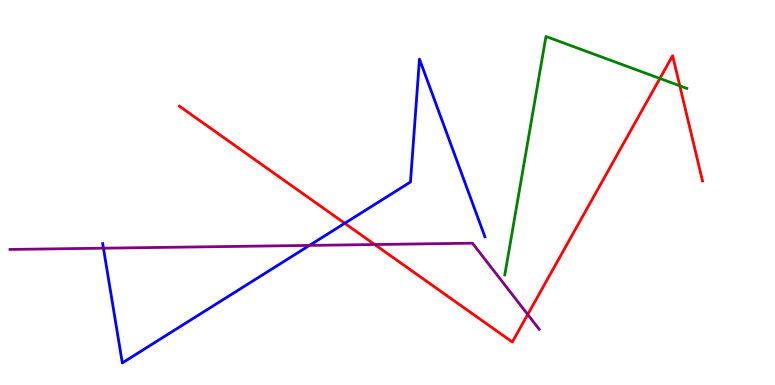[{'lines': ['blue', 'red'], 'intersections': [{'x': 4.45, 'y': 4.2}]}, {'lines': ['green', 'red'], 'intersections': [{'x': 8.51, 'y': 7.96}, {'x': 8.77, 'y': 7.77}]}, {'lines': ['purple', 'red'], 'intersections': [{'x': 4.84, 'y': 3.65}, {'x': 6.81, 'y': 1.83}]}, {'lines': ['blue', 'green'], 'intersections': []}, {'lines': ['blue', 'purple'], 'intersections': [{'x': 1.33, 'y': 3.55}, {'x': 3.99, 'y': 3.63}]}, {'lines': ['green', 'purple'], 'intersections': []}]